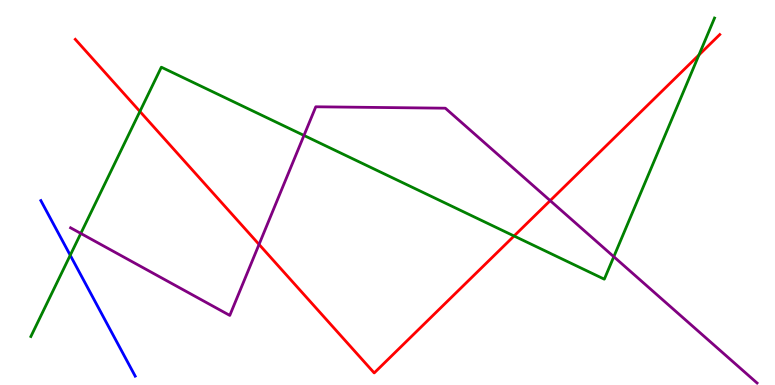[{'lines': ['blue', 'red'], 'intersections': []}, {'lines': ['green', 'red'], 'intersections': [{'x': 1.81, 'y': 7.11}, {'x': 6.63, 'y': 3.87}, {'x': 9.02, 'y': 8.57}]}, {'lines': ['purple', 'red'], 'intersections': [{'x': 3.34, 'y': 3.65}, {'x': 7.1, 'y': 4.79}]}, {'lines': ['blue', 'green'], 'intersections': [{'x': 0.906, 'y': 3.37}]}, {'lines': ['blue', 'purple'], 'intersections': []}, {'lines': ['green', 'purple'], 'intersections': [{'x': 1.04, 'y': 3.94}, {'x': 3.92, 'y': 6.48}, {'x': 7.92, 'y': 3.33}]}]